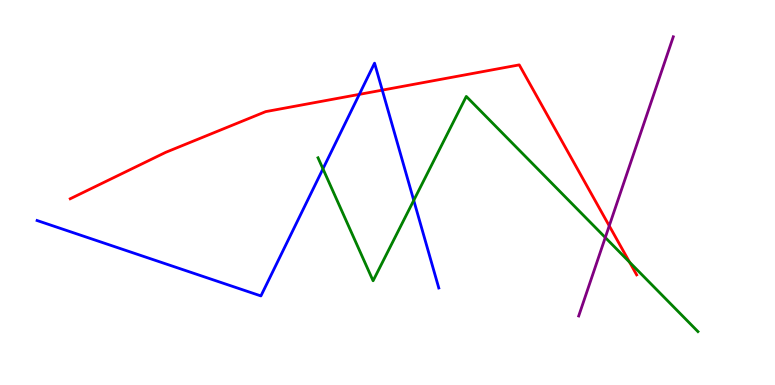[{'lines': ['blue', 'red'], 'intersections': [{'x': 4.64, 'y': 7.55}, {'x': 4.93, 'y': 7.66}]}, {'lines': ['green', 'red'], 'intersections': [{'x': 8.12, 'y': 3.19}]}, {'lines': ['purple', 'red'], 'intersections': [{'x': 7.86, 'y': 4.13}]}, {'lines': ['blue', 'green'], 'intersections': [{'x': 4.17, 'y': 5.61}, {'x': 5.34, 'y': 4.8}]}, {'lines': ['blue', 'purple'], 'intersections': []}, {'lines': ['green', 'purple'], 'intersections': [{'x': 7.81, 'y': 3.83}]}]